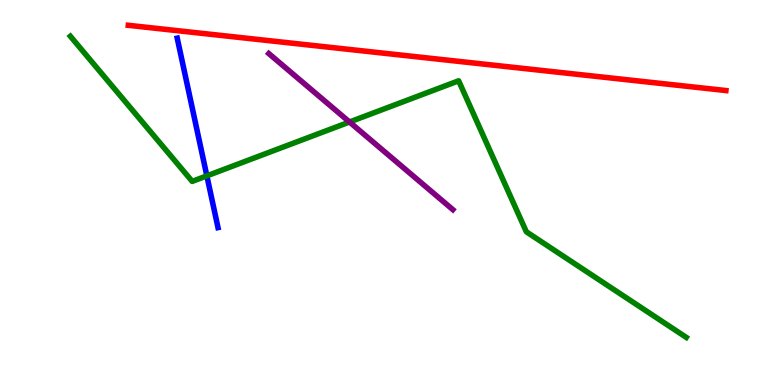[{'lines': ['blue', 'red'], 'intersections': []}, {'lines': ['green', 'red'], 'intersections': []}, {'lines': ['purple', 'red'], 'intersections': []}, {'lines': ['blue', 'green'], 'intersections': [{'x': 2.67, 'y': 5.43}]}, {'lines': ['blue', 'purple'], 'intersections': []}, {'lines': ['green', 'purple'], 'intersections': [{'x': 4.51, 'y': 6.83}]}]